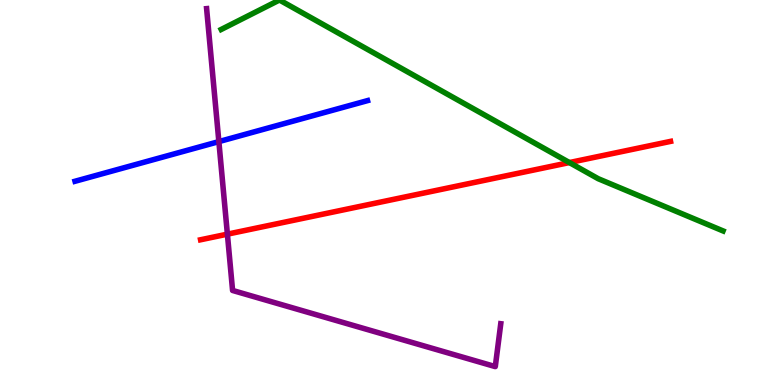[{'lines': ['blue', 'red'], 'intersections': []}, {'lines': ['green', 'red'], 'intersections': [{'x': 7.35, 'y': 5.78}]}, {'lines': ['purple', 'red'], 'intersections': [{'x': 2.93, 'y': 3.92}]}, {'lines': ['blue', 'green'], 'intersections': []}, {'lines': ['blue', 'purple'], 'intersections': [{'x': 2.82, 'y': 6.32}]}, {'lines': ['green', 'purple'], 'intersections': []}]